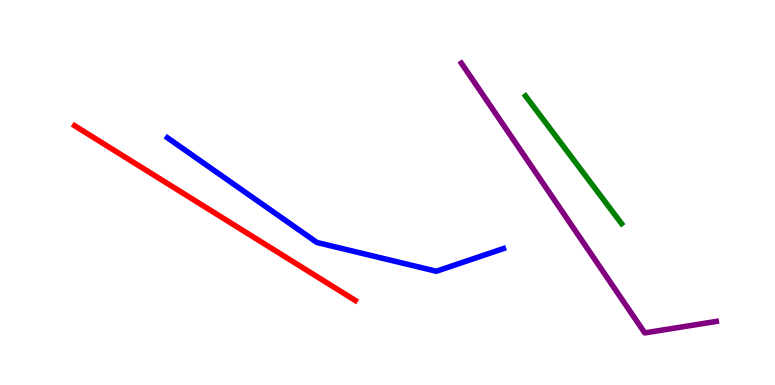[{'lines': ['blue', 'red'], 'intersections': []}, {'lines': ['green', 'red'], 'intersections': []}, {'lines': ['purple', 'red'], 'intersections': []}, {'lines': ['blue', 'green'], 'intersections': []}, {'lines': ['blue', 'purple'], 'intersections': []}, {'lines': ['green', 'purple'], 'intersections': []}]